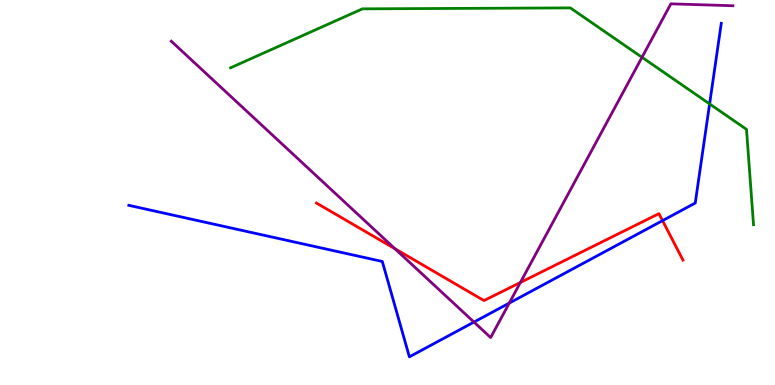[{'lines': ['blue', 'red'], 'intersections': [{'x': 8.55, 'y': 4.27}]}, {'lines': ['green', 'red'], 'intersections': []}, {'lines': ['purple', 'red'], 'intersections': [{'x': 5.1, 'y': 3.54}, {'x': 6.71, 'y': 2.66}]}, {'lines': ['blue', 'green'], 'intersections': [{'x': 9.16, 'y': 7.3}]}, {'lines': ['blue', 'purple'], 'intersections': [{'x': 6.12, 'y': 1.63}, {'x': 6.57, 'y': 2.13}]}, {'lines': ['green', 'purple'], 'intersections': [{'x': 8.28, 'y': 8.51}]}]